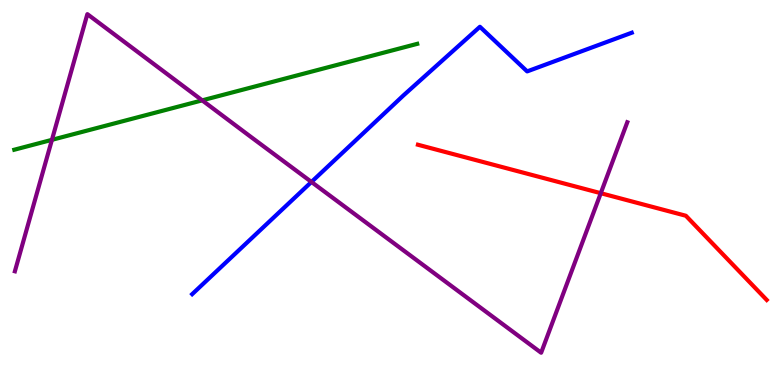[{'lines': ['blue', 'red'], 'intersections': []}, {'lines': ['green', 'red'], 'intersections': []}, {'lines': ['purple', 'red'], 'intersections': [{'x': 7.75, 'y': 4.98}]}, {'lines': ['blue', 'green'], 'intersections': []}, {'lines': ['blue', 'purple'], 'intersections': [{'x': 4.02, 'y': 5.27}]}, {'lines': ['green', 'purple'], 'intersections': [{'x': 0.67, 'y': 6.37}, {'x': 2.61, 'y': 7.39}]}]